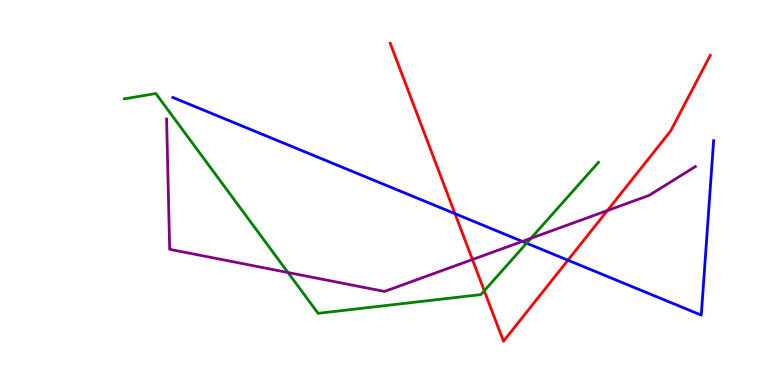[{'lines': ['blue', 'red'], 'intersections': [{'x': 5.87, 'y': 4.45}, {'x': 7.33, 'y': 3.24}]}, {'lines': ['green', 'red'], 'intersections': [{'x': 6.25, 'y': 2.45}]}, {'lines': ['purple', 'red'], 'intersections': [{'x': 6.1, 'y': 3.26}, {'x': 7.84, 'y': 4.53}]}, {'lines': ['blue', 'green'], 'intersections': [{'x': 6.79, 'y': 3.68}]}, {'lines': ['blue', 'purple'], 'intersections': [{'x': 6.74, 'y': 3.73}]}, {'lines': ['green', 'purple'], 'intersections': [{'x': 3.72, 'y': 2.92}, {'x': 6.85, 'y': 3.81}]}]